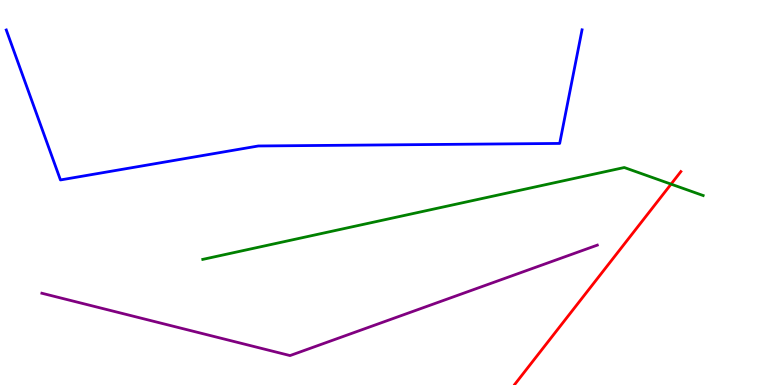[{'lines': ['blue', 'red'], 'intersections': []}, {'lines': ['green', 'red'], 'intersections': [{'x': 8.66, 'y': 5.22}]}, {'lines': ['purple', 'red'], 'intersections': []}, {'lines': ['blue', 'green'], 'intersections': []}, {'lines': ['blue', 'purple'], 'intersections': []}, {'lines': ['green', 'purple'], 'intersections': []}]